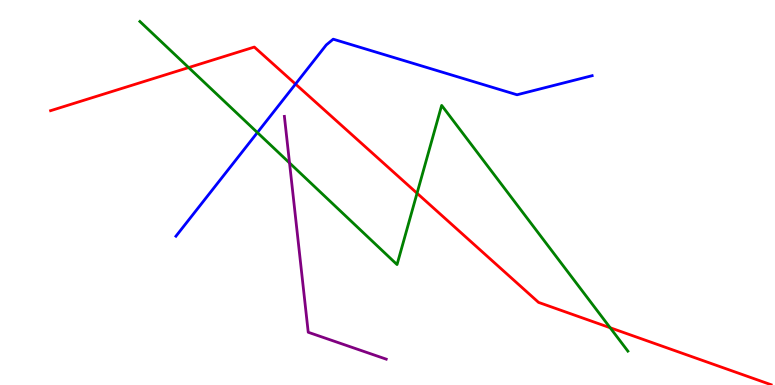[{'lines': ['blue', 'red'], 'intersections': [{'x': 3.81, 'y': 7.82}]}, {'lines': ['green', 'red'], 'intersections': [{'x': 2.43, 'y': 8.24}, {'x': 5.38, 'y': 4.98}, {'x': 7.87, 'y': 1.49}]}, {'lines': ['purple', 'red'], 'intersections': []}, {'lines': ['blue', 'green'], 'intersections': [{'x': 3.32, 'y': 6.56}]}, {'lines': ['blue', 'purple'], 'intersections': []}, {'lines': ['green', 'purple'], 'intersections': [{'x': 3.74, 'y': 5.77}]}]